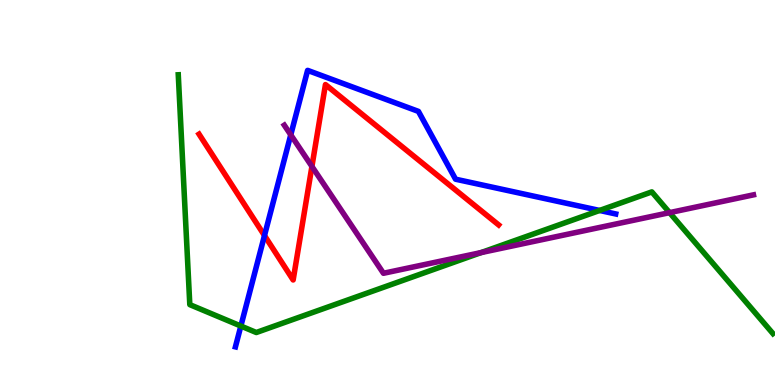[{'lines': ['blue', 'red'], 'intersections': [{'x': 3.41, 'y': 3.88}]}, {'lines': ['green', 'red'], 'intersections': []}, {'lines': ['purple', 'red'], 'intersections': [{'x': 4.02, 'y': 5.68}]}, {'lines': ['blue', 'green'], 'intersections': [{'x': 3.11, 'y': 1.53}, {'x': 7.74, 'y': 4.53}]}, {'lines': ['blue', 'purple'], 'intersections': [{'x': 3.75, 'y': 6.5}]}, {'lines': ['green', 'purple'], 'intersections': [{'x': 6.21, 'y': 3.44}, {'x': 8.64, 'y': 4.48}]}]